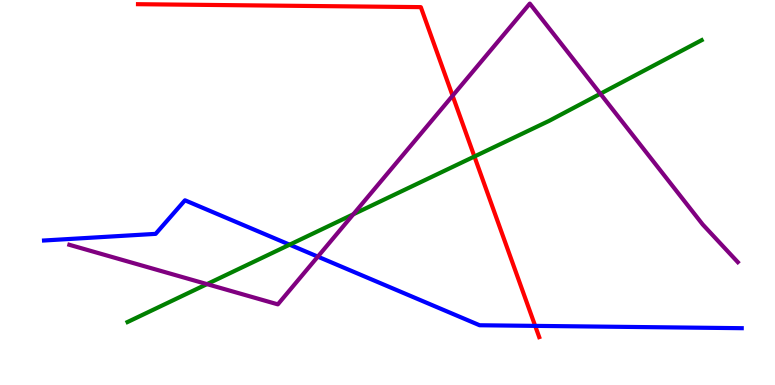[{'lines': ['blue', 'red'], 'intersections': [{'x': 6.91, 'y': 1.54}]}, {'lines': ['green', 'red'], 'intersections': [{'x': 6.12, 'y': 5.93}]}, {'lines': ['purple', 'red'], 'intersections': [{'x': 5.84, 'y': 7.51}]}, {'lines': ['blue', 'green'], 'intersections': [{'x': 3.74, 'y': 3.64}]}, {'lines': ['blue', 'purple'], 'intersections': [{'x': 4.1, 'y': 3.33}]}, {'lines': ['green', 'purple'], 'intersections': [{'x': 2.67, 'y': 2.62}, {'x': 4.56, 'y': 4.43}, {'x': 7.75, 'y': 7.57}]}]